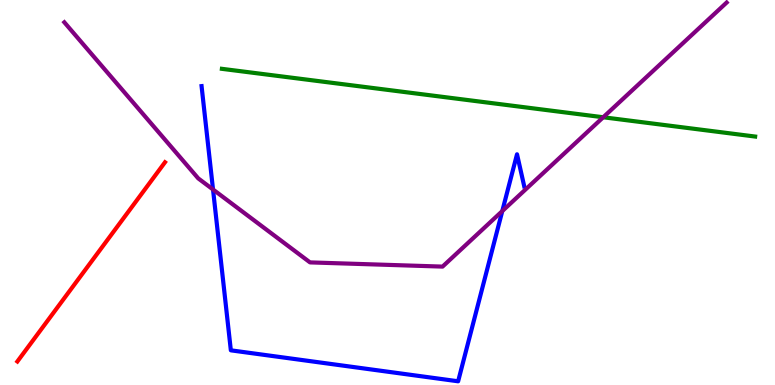[{'lines': ['blue', 'red'], 'intersections': []}, {'lines': ['green', 'red'], 'intersections': []}, {'lines': ['purple', 'red'], 'intersections': []}, {'lines': ['blue', 'green'], 'intersections': []}, {'lines': ['blue', 'purple'], 'intersections': [{'x': 2.75, 'y': 5.08}, {'x': 6.48, 'y': 4.52}]}, {'lines': ['green', 'purple'], 'intersections': [{'x': 7.78, 'y': 6.95}]}]